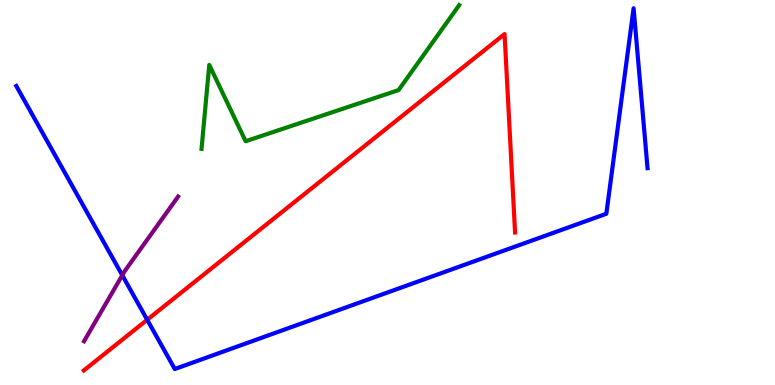[{'lines': ['blue', 'red'], 'intersections': [{'x': 1.9, 'y': 1.69}]}, {'lines': ['green', 'red'], 'intersections': []}, {'lines': ['purple', 'red'], 'intersections': []}, {'lines': ['blue', 'green'], 'intersections': []}, {'lines': ['blue', 'purple'], 'intersections': [{'x': 1.58, 'y': 2.85}]}, {'lines': ['green', 'purple'], 'intersections': []}]